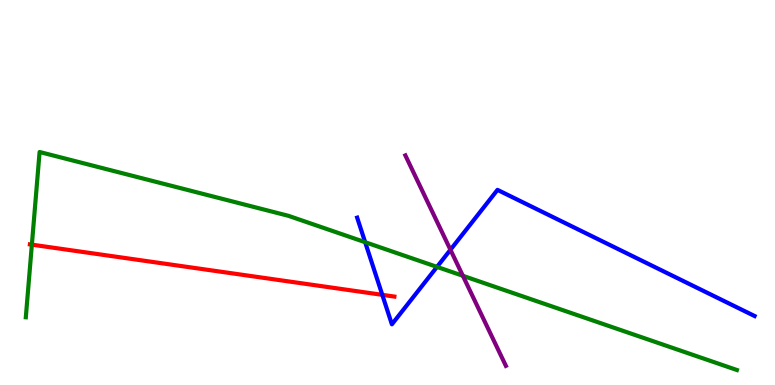[{'lines': ['blue', 'red'], 'intersections': [{'x': 4.93, 'y': 2.34}]}, {'lines': ['green', 'red'], 'intersections': [{'x': 0.411, 'y': 3.65}]}, {'lines': ['purple', 'red'], 'intersections': []}, {'lines': ['blue', 'green'], 'intersections': [{'x': 4.71, 'y': 3.71}, {'x': 5.64, 'y': 3.07}]}, {'lines': ['blue', 'purple'], 'intersections': [{'x': 5.81, 'y': 3.51}]}, {'lines': ['green', 'purple'], 'intersections': [{'x': 5.97, 'y': 2.84}]}]